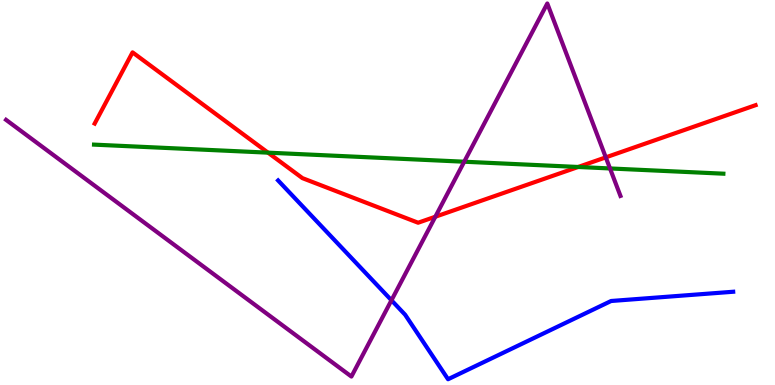[{'lines': ['blue', 'red'], 'intersections': []}, {'lines': ['green', 'red'], 'intersections': [{'x': 3.46, 'y': 6.03}, {'x': 7.46, 'y': 5.66}]}, {'lines': ['purple', 'red'], 'intersections': [{'x': 5.62, 'y': 4.37}, {'x': 7.82, 'y': 5.91}]}, {'lines': ['blue', 'green'], 'intersections': []}, {'lines': ['blue', 'purple'], 'intersections': [{'x': 5.05, 'y': 2.2}]}, {'lines': ['green', 'purple'], 'intersections': [{'x': 5.99, 'y': 5.8}, {'x': 7.87, 'y': 5.62}]}]